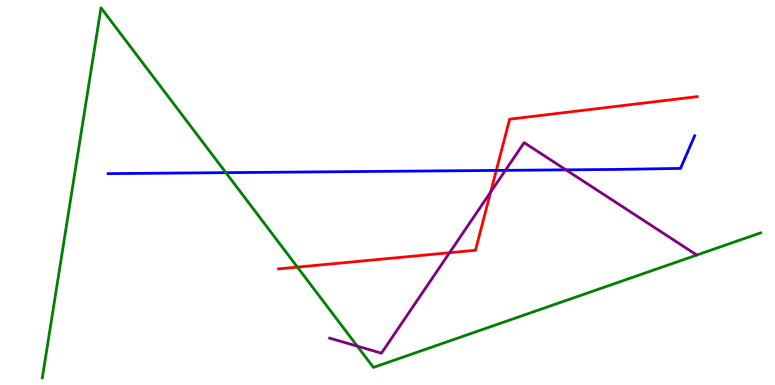[{'lines': ['blue', 'red'], 'intersections': [{'x': 6.4, 'y': 5.57}]}, {'lines': ['green', 'red'], 'intersections': [{'x': 3.84, 'y': 3.06}]}, {'lines': ['purple', 'red'], 'intersections': [{'x': 5.8, 'y': 3.44}, {'x': 6.33, 'y': 5.01}]}, {'lines': ['blue', 'green'], 'intersections': [{'x': 2.91, 'y': 5.52}]}, {'lines': ['blue', 'purple'], 'intersections': [{'x': 6.52, 'y': 5.58}, {'x': 7.3, 'y': 5.59}]}, {'lines': ['green', 'purple'], 'intersections': [{'x': 4.61, 'y': 1.01}]}]